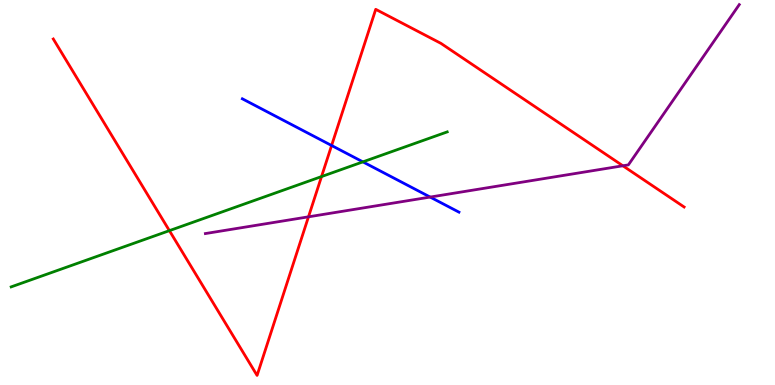[{'lines': ['blue', 'red'], 'intersections': [{'x': 4.28, 'y': 6.22}]}, {'lines': ['green', 'red'], 'intersections': [{'x': 2.19, 'y': 4.01}, {'x': 4.15, 'y': 5.41}]}, {'lines': ['purple', 'red'], 'intersections': [{'x': 3.98, 'y': 4.37}, {'x': 8.04, 'y': 5.69}]}, {'lines': ['blue', 'green'], 'intersections': [{'x': 4.68, 'y': 5.8}]}, {'lines': ['blue', 'purple'], 'intersections': [{'x': 5.55, 'y': 4.88}]}, {'lines': ['green', 'purple'], 'intersections': []}]